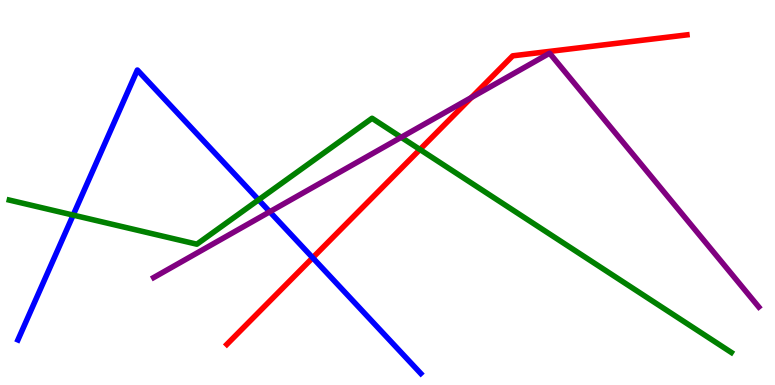[{'lines': ['blue', 'red'], 'intersections': [{'x': 4.03, 'y': 3.31}]}, {'lines': ['green', 'red'], 'intersections': [{'x': 5.42, 'y': 6.12}]}, {'lines': ['purple', 'red'], 'intersections': [{'x': 6.08, 'y': 7.47}]}, {'lines': ['blue', 'green'], 'intersections': [{'x': 0.944, 'y': 4.41}, {'x': 3.34, 'y': 4.81}]}, {'lines': ['blue', 'purple'], 'intersections': [{'x': 3.48, 'y': 4.5}]}, {'lines': ['green', 'purple'], 'intersections': [{'x': 5.18, 'y': 6.43}]}]